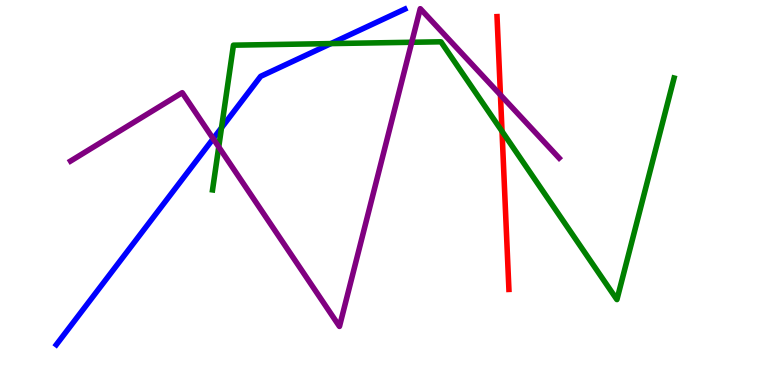[{'lines': ['blue', 'red'], 'intersections': []}, {'lines': ['green', 'red'], 'intersections': [{'x': 6.48, 'y': 6.59}]}, {'lines': ['purple', 'red'], 'intersections': [{'x': 6.46, 'y': 7.53}]}, {'lines': ['blue', 'green'], 'intersections': [{'x': 2.86, 'y': 6.68}, {'x': 4.27, 'y': 8.87}]}, {'lines': ['blue', 'purple'], 'intersections': [{'x': 2.75, 'y': 6.4}]}, {'lines': ['green', 'purple'], 'intersections': [{'x': 2.82, 'y': 6.18}, {'x': 5.31, 'y': 8.9}]}]